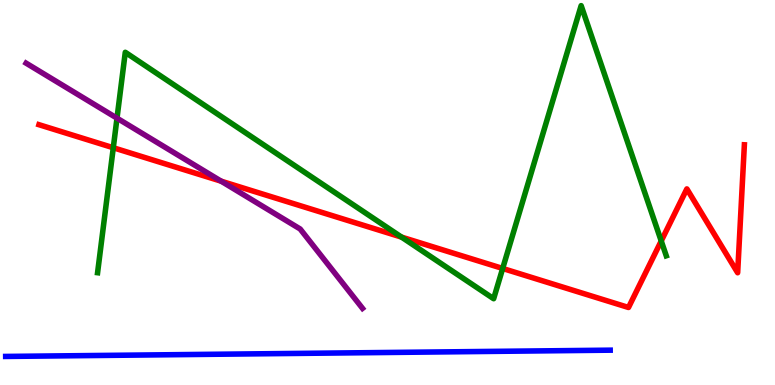[{'lines': ['blue', 'red'], 'intersections': []}, {'lines': ['green', 'red'], 'intersections': [{'x': 1.46, 'y': 6.16}, {'x': 5.18, 'y': 3.84}, {'x': 6.49, 'y': 3.03}, {'x': 8.53, 'y': 3.74}]}, {'lines': ['purple', 'red'], 'intersections': [{'x': 2.85, 'y': 5.29}]}, {'lines': ['blue', 'green'], 'intersections': []}, {'lines': ['blue', 'purple'], 'intersections': []}, {'lines': ['green', 'purple'], 'intersections': [{'x': 1.51, 'y': 6.93}]}]